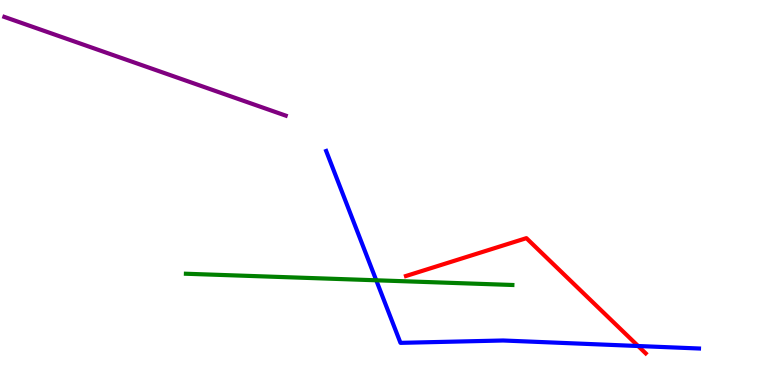[{'lines': ['blue', 'red'], 'intersections': [{'x': 8.23, 'y': 1.01}]}, {'lines': ['green', 'red'], 'intersections': []}, {'lines': ['purple', 'red'], 'intersections': []}, {'lines': ['blue', 'green'], 'intersections': [{'x': 4.85, 'y': 2.72}]}, {'lines': ['blue', 'purple'], 'intersections': []}, {'lines': ['green', 'purple'], 'intersections': []}]